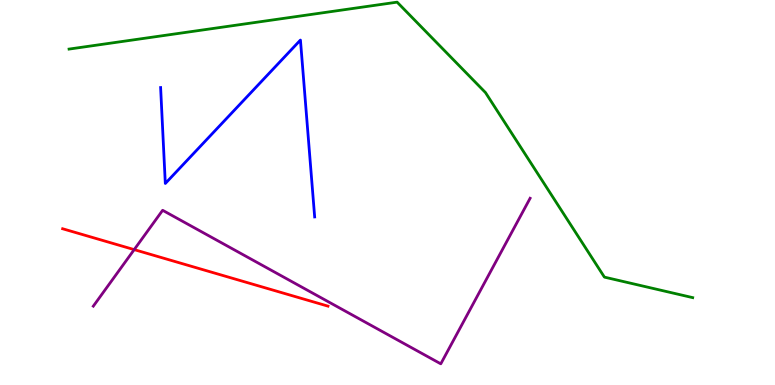[{'lines': ['blue', 'red'], 'intersections': []}, {'lines': ['green', 'red'], 'intersections': []}, {'lines': ['purple', 'red'], 'intersections': [{'x': 1.73, 'y': 3.52}]}, {'lines': ['blue', 'green'], 'intersections': []}, {'lines': ['blue', 'purple'], 'intersections': []}, {'lines': ['green', 'purple'], 'intersections': []}]